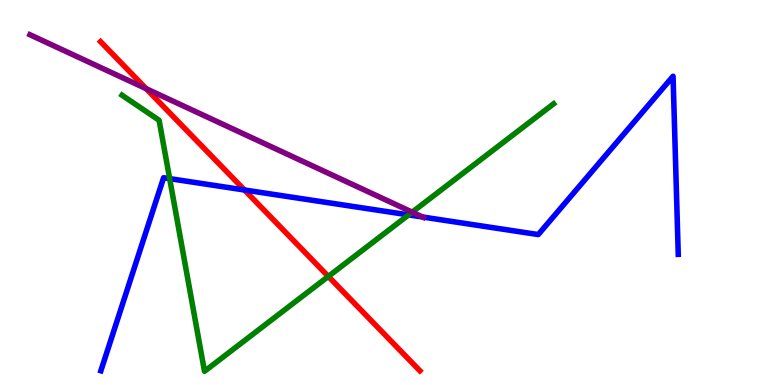[{'lines': ['blue', 'red'], 'intersections': [{'x': 3.15, 'y': 5.07}]}, {'lines': ['green', 'red'], 'intersections': [{'x': 4.24, 'y': 2.82}]}, {'lines': ['purple', 'red'], 'intersections': [{'x': 1.89, 'y': 7.7}]}, {'lines': ['blue', 'green'], 'intersections': [{'x': 2.19, 'y': 5.36}, {'x': 5.27, 'y': 4.42}]}, {'lines': ['blue', 'purple'], 'intersections': [{'x': 5.45, 'y': 4.36}]}, {'lines': ['green', 'purple'], 'intersections': [{'x': 5.32, 'y': 4.49}]}]